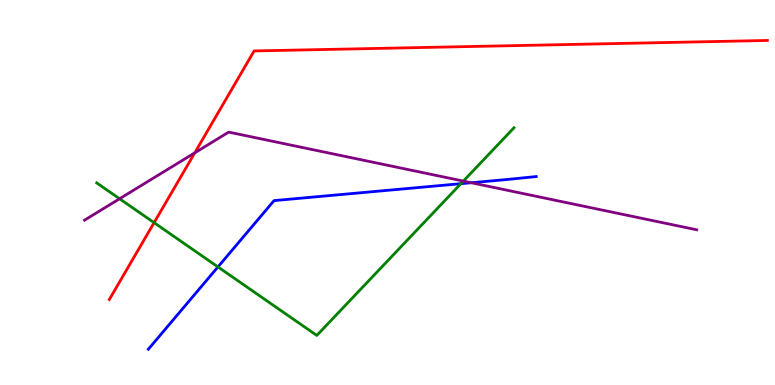[{'lines': ['blue', 'red'], 'intersections': []}, {'lines': ['green', 'red'], 'intersections': [{'x': 1.99, 'y': 4.22}]}, {'lines': ['purple', 'red'], 'intersections': [{'x': 2.51, 'y': 6.03}]}, {'lines': ['blue', 'green'], 'intersections': [{'x': 2.81, 'y': 3.07}, {'x': 5.95, 'y': 5.23}]}, {'lines': ['blue', 'purple'], 'intersections': [{'x': 6.08, 'y': 5.25}]}, {'lines': ['green', 'purple'], 'intersections': [{'x': 1.54, 'y': 4.84}, {'x': 5.98, 'y': 5.3}]}]